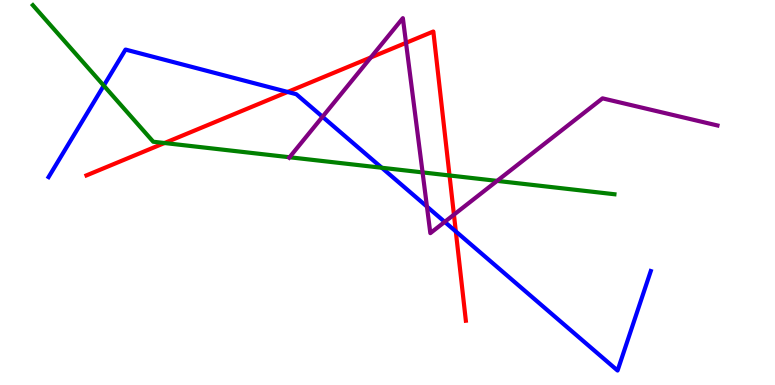[{'lines': ['blue', 'red'], 'intersections': [{'x': 3.71, 'y': 7.61}, {'x': 5.88, 'y': 3.99}]}, {'lines': ['green', 'red'], 'intersections': [{'x': 2.12, 'y': 6.29}, {'x': 5.8, 'y': 5.44}]}, {'lines': ['purple', 'red'], 'intersections': [{'x': 4.79, 'y': 8.51}, {'x': 5.24, 'y': 8.89}, {'x': 5.86, 'y': 4.42}]}, {'lines': ['blue', 'green'], 'intersections': [{'x': 1.34, 'y': 7.78}, {'x': 4.93, 'y': 5.64}]}, {'lines': ['blue', 'purple'], 'intersections': [{'x': 4.16, 'y': 6.97}, {'x': 5.51, 'y': 4.63}, {'x': 5.74, 'y': 4.24}]}, {'lines': ['green', 'purple'], 'intersections': [{'x': 3.74, 'y': 5.92}, {'x': 5.45, 'y': 5.52}, {'x': 6.41, 'y': 5.3}]}]